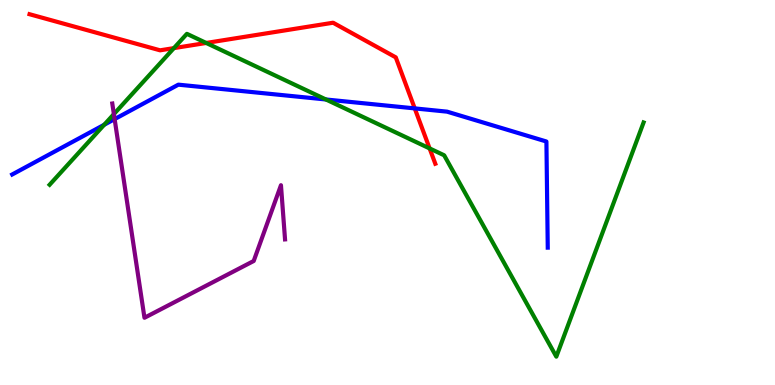[{'lines': ['blue', 'red'], 'intersections': [{'x': 5.35, 'y': 7.18}]}, {'lines': ['green', 'red'], 'intersections': [{'x': 2.24, 'y': 8.75}, {'x': 2.66, 'y': 8.88}, {'x': 5.54, 'y': 6.14}]}, {'lines': ['purple', 'red'], 'intersections': []}, {'lines': ['blue', 'green'], 'intersections': [{'x': 1.34, 'y': 6.76}, {'x': 4.21, 'y': 7.42}]}, {'lines': ['blue', 'purple'], 'intersections': [{'x': 1.48, 'y': 6.91}]}, {'lines': ['green', 'purple'], 'intersections': [{'x': 1.47, 'y': 7.04}]}]